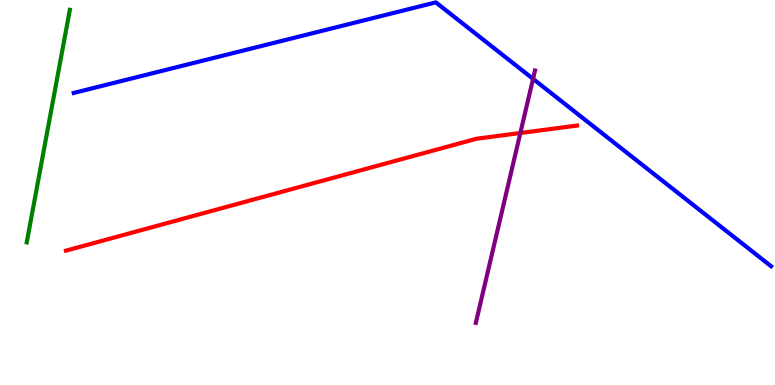[{'lines': ['blue', 'red'], 'intersections': []}, {'lines': ['green', 'red'], 'intersections': []}, {'lines': ['purple', 'red'], 'intersections': [{'x': 6.71, 'y': 6.55}]}, {'lines': ['blue', 'green'], 'intersections': []}, {'lines': ['blue', 'purple'], 'intersections': [{'x': 6.88, 'y': 7.95}]}, {'lines': ['green', 'purple'], 'intersections': []}]